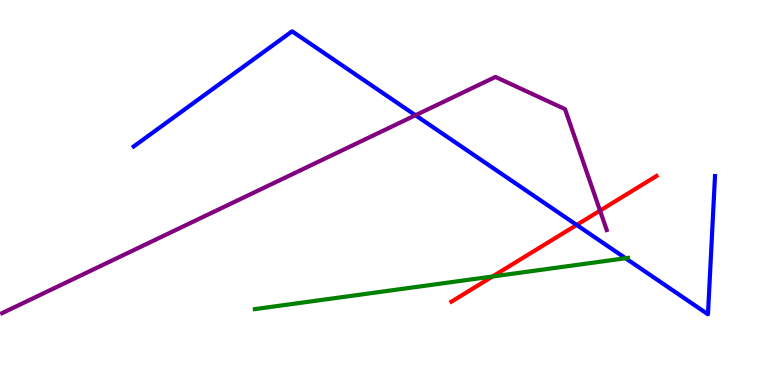[{'lines': ['blue', 'red'], 'intersections': [{'x': 7.44, 'y': 4.16}]}, {'lines': ['green', 'red'], 'intersections': [{'x': 6.36, 'y': 2.82}]}, {'lines': ['purple', 'red'], 'intersections': [{'x': 7.74, 'y': 4.53}]}, {'lines': ['blue', 'green'], 'intersections': [{'x': 8.07, 'y': 3.29}]}, {'lines': ['blue', 'purple'], 'intersections': [{'x': 5.36, 'y': 7.01}]}, {'lines': ['green', 'purple'], 'intersections': []}]